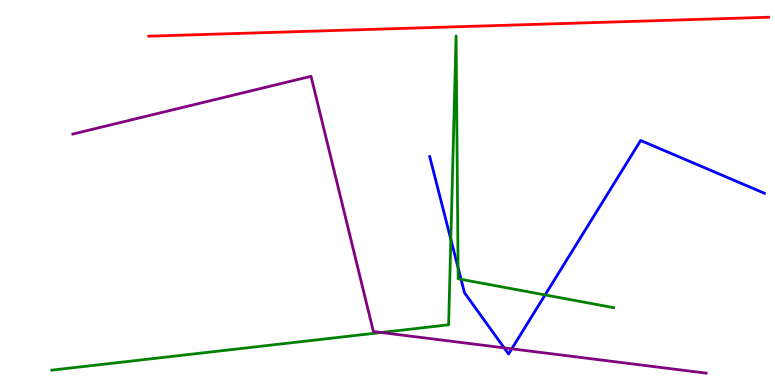[{'lines': ['blue', 'red'], 'intersections': []}, {'lines': ['green', 'red'], 'intersections': []}, {'lines': ['purple', 'red'], 'intersections': []}, {'lines': ['blue', 'green'], 'intersections': [{'x': 5.82, 'y': 3.78}, {'x': 5.91, 'y': 3.05}, {'x': 5.95, 'y': 2.74}, {'x': 7.03, 'y': 2.34}]}, {'lines': ['blue', 'purple'], 'intersections': [{'x': 6.51, 'y': 0.964}, {'x': 6.6, 'y': 0.94}]}, {'lines': ['green', 'purple'], 'intersections': [{'x': 4.92, 'y': 1.36}]}]